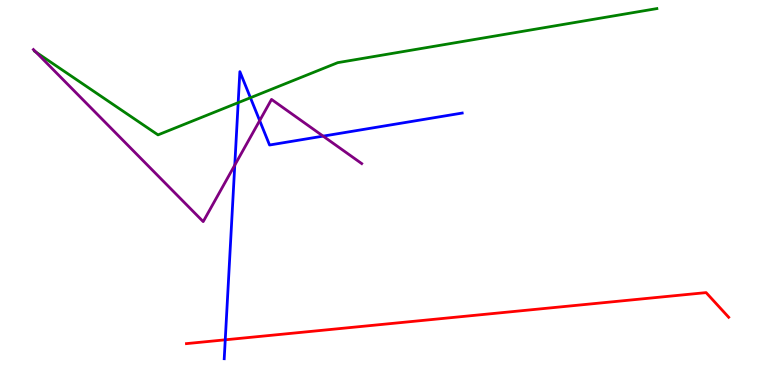[{'lines': ['blue', 'red'], 'intersections': [{'x': 2.91, 'y': 1.17}]}, {'lines': ['green', 'red'], 'intersections': []}, {'lines': ['purple', 'red'], 'intersections': []}, {'lines': ['blue', 'green'], 'intersections': [{'x': 3.07, 'y': 7.33}, {'x': 3.23, 'y': 7.46}]}, {'lines': ['blue', 'purple'], 'intersections': [{'x': 3.03, 'y': 5.71}, {'x': 3.35, 'y': 6.87}, {'x': 4.17, 'y': 6.46}]}, {'lines': ['green', 'purple'], 'intersections': [{'x': 0.463, 'y': 8.65}]}]